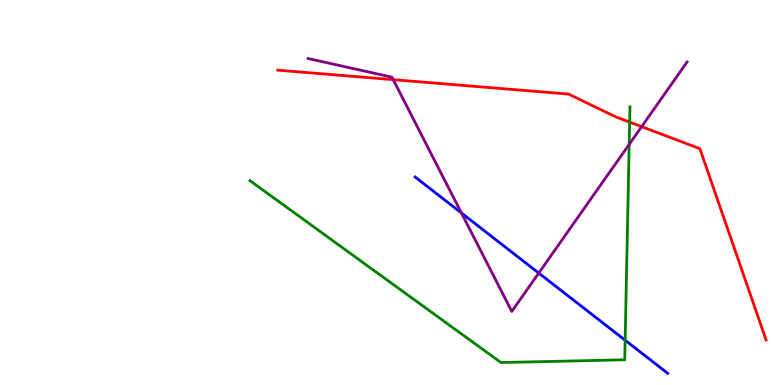[{'lines': ['blue', 'red'], 'intersections': []}, {'lines': ['green', 'red'], 'intersections': [{'x': 8.12, 'y': 6.83}]}, {'lines': ['purple', 'red'], 'intersections': [{'x': 5.07, 'y': 7.93}, {'x': 8.28, 'y': 6.71}]}, {'lines': ['blue', 'green'], 'intersections': [{'x': 8.07, 'y': 1.16}]}, {'lines': ['blue', 'purple'], 'intersections': [{'x': 5.95, 'y': 4.47}, {'x': 6.95, 'y': 2.91}]}, {'lines': ['green', 'purple'], 'intersections': [{'x': 8.12, 'y': 6.25}]}]